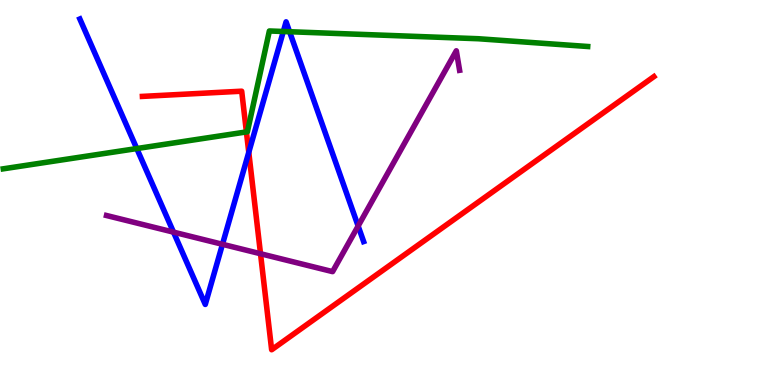[{'lines': ['blue', 'red'], 'intersections': [{'x': 3.21, 'y': 6.04}]}, {'lines': ['green', 'red'], 'intersections': [{'x': 3.18, 'y': 6.57}]}, {'lines': ['purple', 'red'], 'intersections': [{'x': 3.36, 'y': 3.41}]}, {'lines': ['blue', 'green'], 'intersections': [{'x': 1.76, 'y': 6.14}, {'x': 3.66, 'y': 9.18}, {'x': 3.74, 'y': 9.18}]}, {'lines': ['blue', 'purple'], 'intersections': [{'x': 2.24, 'y': 3.97}, {'x': 2.87, 'y': 3.65}, {'x': 4.62, 'y': 4.13}]}, {'lines': ['green', 'purple'], 'intersections': []}]